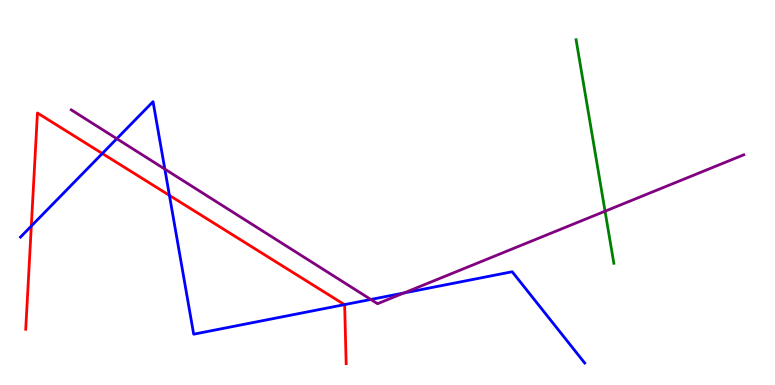[{'lines': ['blue', 'red'], 'intersections': [{'x': 0.404, 'y': 4.13}, {'x': 1.32, 'y': 6.01}, {'x': 2.19, 'y': 4.93}, {'x': 4.44, 'y': 2.09}]}, {'lines': ['green', 'red'], 'intersections': []}, {'lines': ['purple', 'red'], 'intersections': []}, {'lines': ['blue', 'green'], 'intersections': []}, {'lines': ['blue', 'purple'], 'intersections': [{'x': 1.51, 'y': 6.4}, {'x': 2.13, 'y': 5.61}, {'x': 4.78, 'y': 2.22}, {'x': 5.21, 'y': 2.39}]}, {'lines': ['green', 'purple'], 'intersections': [{'x': 7.81, 'y': 4.51}]}]